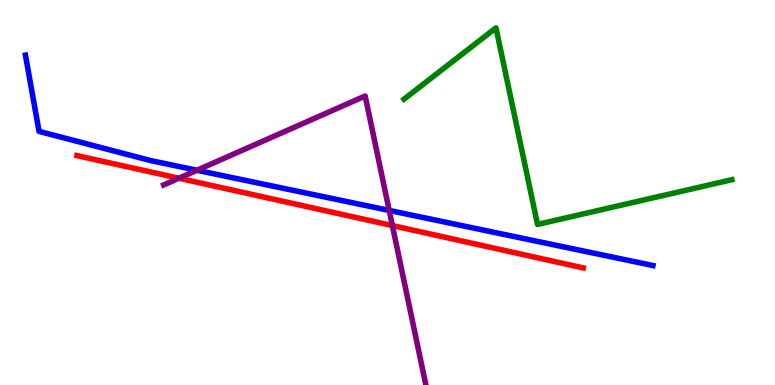[{'lines': ['blue', 'red'], 'intersections': []}, {'lines': ['green', 'red'], 'intersections': []}, {'lines': ['purple', 'red'], 'intersections': [{'x': 2.31, 'y': 5.37}, {'x': 5.06, 'y': 4.14}]}, {'lines': ['blue', 'green'], 'intersections': []}, {'lines': ['blue', 'purple'], 'intersections': [{'x': 2.54, 'y': 5.58}, {'x': 5.02, 'y': 4.53}]}, {'lines': ['green', 'purple'], 'intersections': []}]